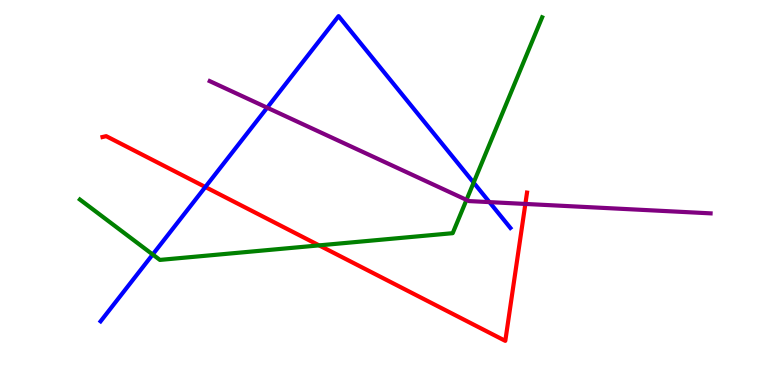[{'lines': ['blue', 'red'], 'intersections': [{'x': 2.65, 'y': 5.14}]}, {'lines': ['green', 'red'], 'intersections': [{'x': 4.12, 'y': 3.63}]}, {'lines': ['purple', 'red'], 'intersections': [{'x': 6.78, 'y': 4.7}]}, {'lines': ['blue', 'green'], 'intersections': [{'x': 1.97, 'y': 3.39}, {'x': 6.11, 'y': 5.26}]}, {'lines': ['blue', 'purple'], 'intersections': [{'x': 3.45, 'y': 7.2}, {'x': 6.32, 'y': 4.75}]}, {'lines': ['green', 'purple'], 'intersections': [{'x': 6.02, 'y': 4.81}]}]